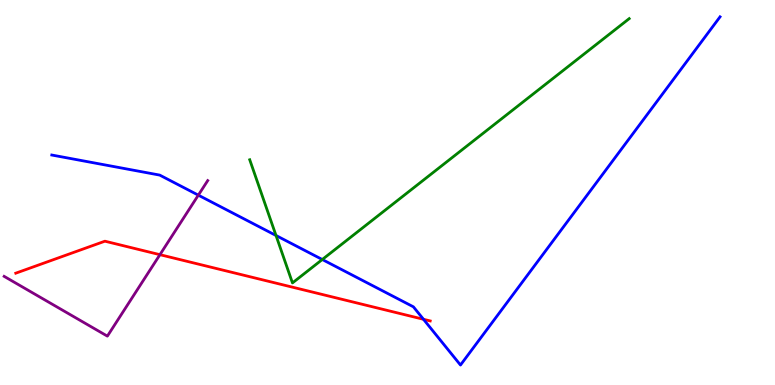[{'lines': ['blue', 'red'], 'intersections': [{'x': 5.46, 'y': 1.71}]}, {'lines': ['green', 'red'], 'intersections': []}, {'lines': ['purple', 'red'], 'intersections': [{'x': 2.06, 'y': 3.39}]}, {'lines': ['blue', 'green'], 'intersections': [{'x': 3.56, 'y': 3.88}, {'x': 4.16, 'y': 3.26}]}, {'lines': ['blue', 'purple'], 'intersections': [{'x': 2.56, 'y': 4.93}]}, {'lines': ['green', 'purple'], 'intersections': []}]